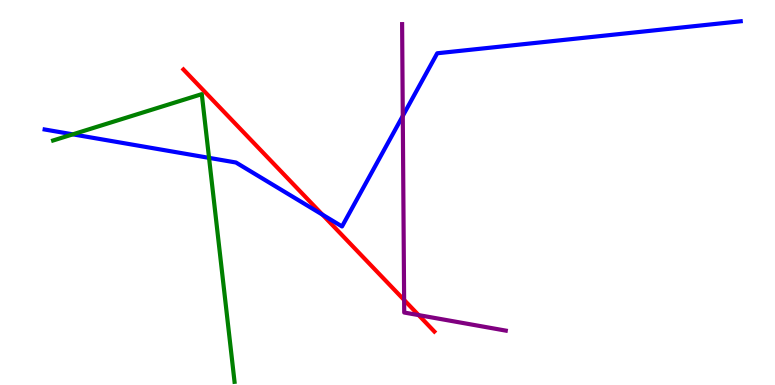[{'lines': ['blue', 'red'], 'intersections': [{'x': 4.16, 'y': 4.42}]}, {'lines': ['green', 'red'], 'intersections': []}, {'lines': ['purple', 'red'], 'intersections': [{'x': 5.21, 'y': 2.21}, {'x': 5.4, 'y': 1.82}]}, {'lines': ['blue', 'green'], 'intersections': [{'x': 0.939, 'y': 6.51}, {'x': 2.7, 'y': 5.9}]}, {'lines': ['blue', 'purple'], 'intersections': [{'x': 5.2, 'y': 6.99}]}, {'lines': ['green', 'purple'], 'intersections': []}]